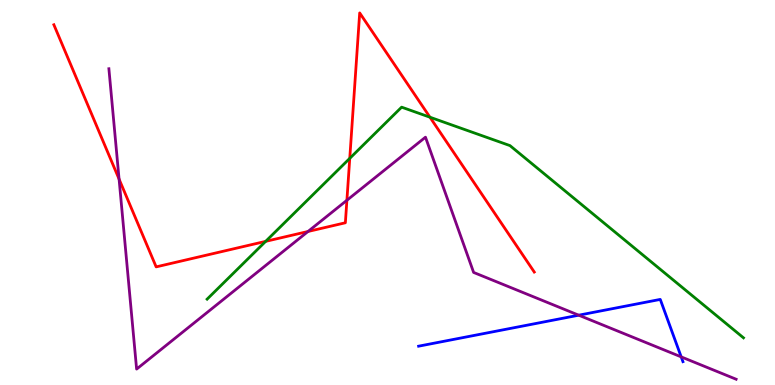[{'lines': ['blue', 'red'], 'intersections': []}, {'lines': ['green', 'red'], 'intersections': [{'x': 3.43, 'y': 3.73}, {'x': 4.51, 'y': 5.89}, {'x': 5.55, 'y': 6.96}]}, {'lines': ['purple', 'red'], 'intersections': [{'x': 1.54, 'y': 5.35}, {'x': 3.97, 'y': 3.99}, {'x': 4.48, 'y': 4.8}]}, {'lines': ['blue', 'green'], 'intersections': []}, {'lines': ['blue', 'purple'], 'intersections': [{'x': 7.47, 'y': 1.81}, {'x': 8.79, 'y': 0.73}]}, {'lines': ['green', 'purple'], 'intersections': []}]